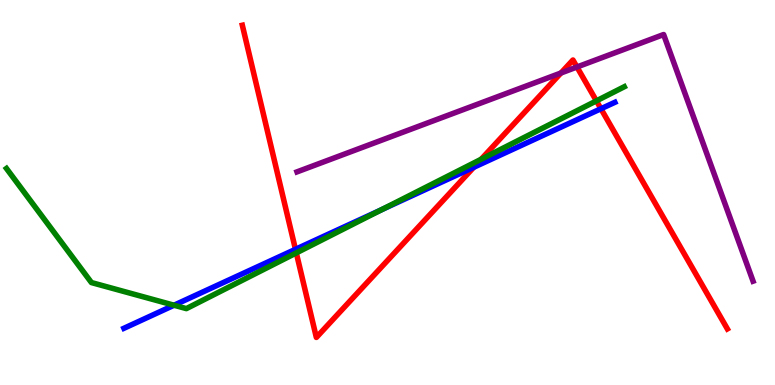[{'lines': ['blue', 'red'], 'intersections': [{'x': 3.81, 'y': 3.52}, {'x': 6.11, 'y': 5.65}, {'x': 7.75, 'y': 7.18}]}, {'lines': ['green', 'red'], 'intersections': [{'x': 3.82, 'y': 3.43}, {'x': 6.21, 'y': 5.86}, {'x': 7.7, 'y': 7.38}]}, {'lines': ['purple', 'red'], 'intersections': [{'x': 7.24, 'y': 8.1}, {'x': 7.44, 'y': 8.26}]}, {'lines': ['blue', 'green'], 'intersections': [{'x': 2.25, 'y': 2.07}, {'x': 4.93, 'y': 4.56}]}, {'lines': ['blue', 'purple'], 'intersections': []}, {'lines': ['green', 'purple'], 'intersections': []}]